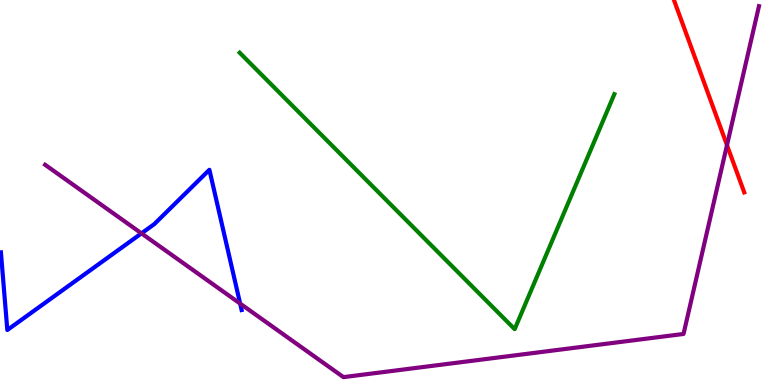[{'lines': ['blue', 'red'], 'intersections': []}, {'lines': ['green', 'red'], 'intersections': []}, {'lines': ['purple', 'red'], 'intersections': [{'x': 9.38, 'y': 6.23}]}, {'lines': ['blue', 'green'], 'intersections': []}, {'lines': ['blue', 'purple'], 'intersections': [{'x': 1.83, 'y': 3.94}, {'x': 3.1, 'y': 2.11}]}, {'lines': ['green', 'purple'], 'intersections': []}]